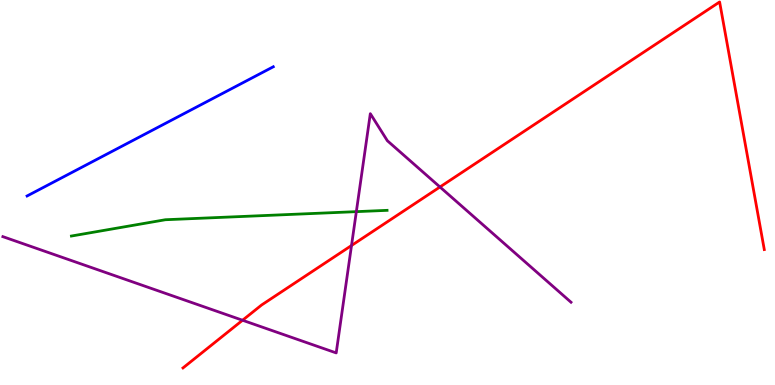[{'lines': ['blue', 'red'], 'intersections': []}, {'lines': ['green', 'red'], 'intersections': []}, {'lines': ['purple', 'red'], 'intersections': [{'x': 3.13, 'y': 1.68}, {'x': 4.54, 'y': 3.62}, {'x': 5.68, 'y': 5.14}]}, {'lines': ['blue', 'green'], 'intersections': []}, {'lines': ['blue', 'purple'], 'intersections': []}, {'lines': ['green', 'purple'], 'intersections': [{'x': 4.6, 'y': 4.5}]}]